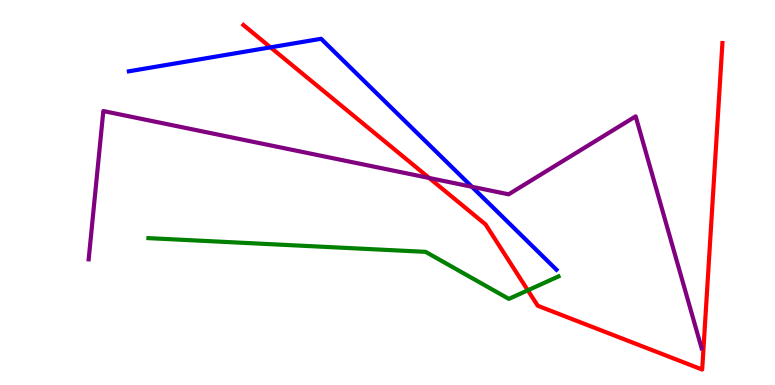[{'lines': ['blue', 'red'], 'intersections': [{'x': 3.49, 'y': 8.77}]}, {'lines': ['green', 'red'], 'intersections': [{'x': 6.81, 'y': 2.46}]}, {'lines': ['purple', 'red'], 'intersections': [{'x': 5.54, 'y': 5.38}]}, {'lines': ['blue', 'green'], 'intersections': []}, {'lines': ['blue', 'purple'], 'intersections': [{'x': 6.09, 'y': 5.15}]}, {'lines': ['green', 'purple'], 'intersections': []}]